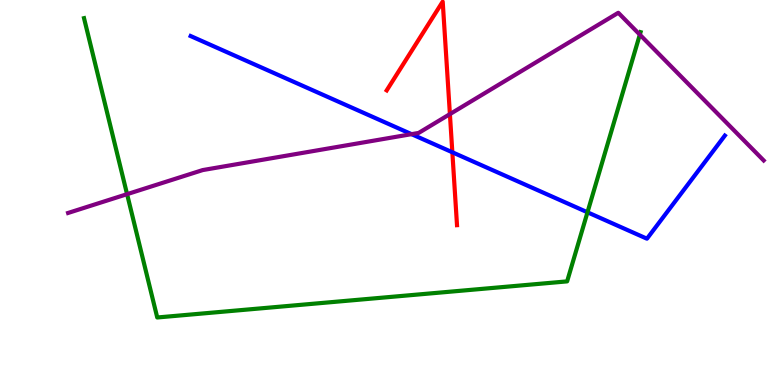[{'lines': ['blue', 'red'], 'intersections': [{'x': 5.84, 'y': 6.04}]}, {'lines': ['green', 'red'], 'intersections': []}, {'lines': ['purple', 'red'], 'intersections': [{'x': 5.81, 'y': 7.04}]}, {'lines': ['blue', 'green'], 'intersections': [{'x': 7.58, 'y': 4.49}]}, {'lines': ['blue', 'purple'], 'intersections': [{'x': 5.31, 'y': 6.52}]}, {'lines': ['green', 'purple'], 'intersections': [{'x': 1.64, 'y': 4.96}, {'x': 8.26, 'y': 9.1}]}]